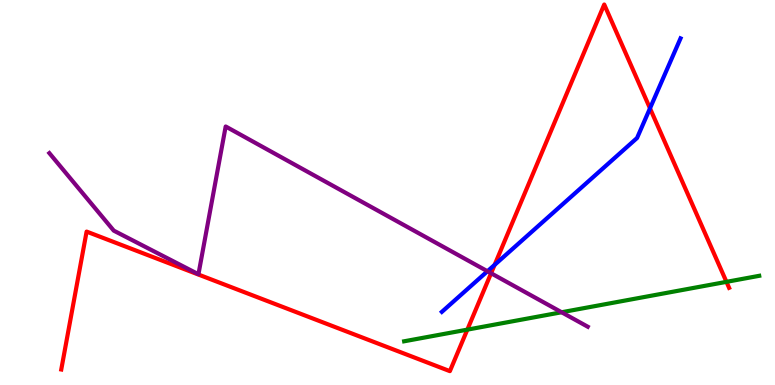[{'lines': ['blue', 'red'], 'intersections': [{'x': 6.38, 'y': 3.12}, {'x': 8.39, 'y': 7.19}]}, {'lines': ['green', 'red'], 'intersections': [{'x': 6.03, 'y': 1.44}, {'x': 9.37, 'y': 2.68}]}, {'lines': ['purple', 'red'], 'intersections': [{'x': 6.34, 'y': 2.9}]}, {'lines': ['blue', 'green'], 'intersections': []}, {'lines': ['blue', 'purple'], 'intersections': [{'x': 6.29, 'y': 2.95}]}, {'lines': ['green', 'purple'], 'intersections': [{'x': 7.25, 'y': 1.89}]}]